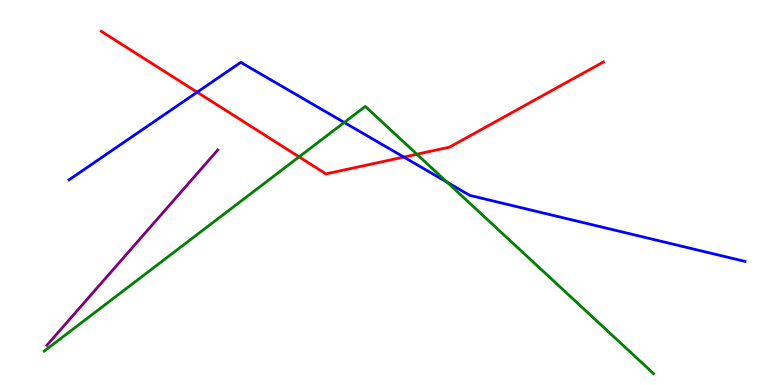[{'lines': ['blue', 'red'], 'intersections': [{'x': 2.54, 'y': 7.61}, {'x': 5.21, 'y': 5.92}]}, {'lines': ['green', 'red'], 'intersections': [{'x': 3.86, 'y': 5.93}, {'x': 5.38, 'y': 5.99}]}, {'lines': ['purple', 'red'], 'intersections': []}, {'lines': ['blue', 'green'], 'intersections': [{'x': 4.44, 'y': 6.82}, {'x': 5.77, 'y': 5.27}]}, {'lines': ['blue', 'purple'], 'intersections': []}, {'lines': ['green', 'purple'], 'intersections': []}]